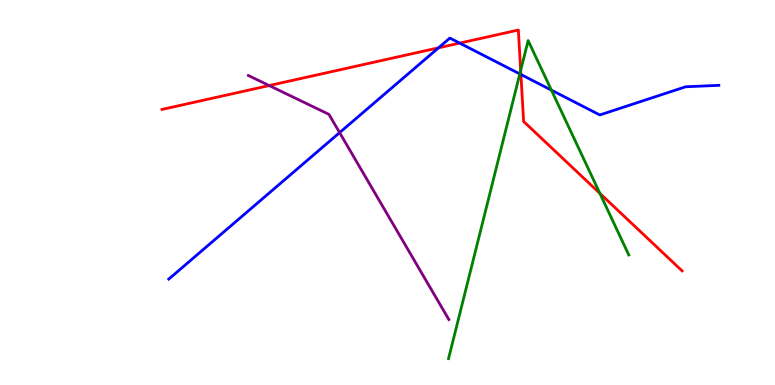[{'lines': ['blue', 'red'], 'intersections': [{'x': 5.66, 'y': 8.76}, {'x': 5.93, 'y': 8.88}, {'x': 6.72, 'y': 8.07}]}, {'lines': ['green', 'red'], 'intersections': [{'x': 6.72, 'y': 8.17}, {'x': 7.74, 'y': 4.98}]}, {'lines': ['purple', 'red'], 'intersections': [{'x': 3.47, 'y': 7.78}]}, {'lines': ['blue', 'green'], 'intersections': [{'x': 6.71, 'y': 8.08}, {'x': 7.11, 'y': 7.66}]}, {'lines': ['blue', 'purple'], 'intersections': [{'x': 4.38, 'y': 6.56}]}, {'lines': ['green', 'purple'], 'intersections': []}]